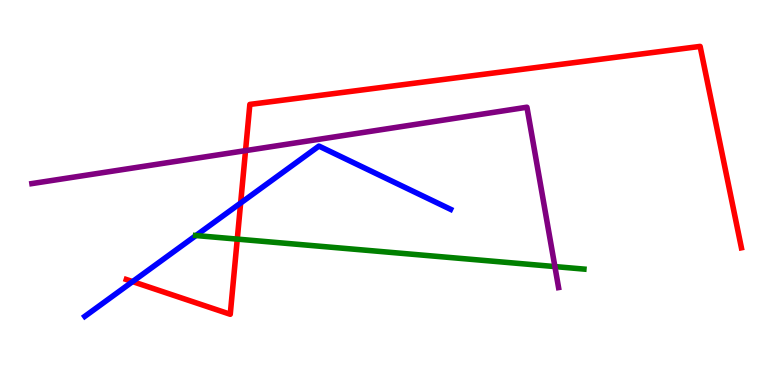[{'lines': ['blue', 'red'], 'intersections': [{'x': 1.71, 'y': 2.69}, {'x': 3.11, 'y': 4.73}]}, {'lines': ['green', 'red'], 'intersections': [{'x': 3.06, 'y': 3.79}]}, {'lines': ['purple', 'red'], 'intersections': [{'x': 3.17, 'y': 6.09}]}, {'lines': ['blue', 'green'], 'intersections': [{'x': 2.53, 'y': 3.88}]}, {'lines': ['blue', 'purple'], 'intersections': []}, {'lines': ['green', 'purple'], 'intersections': [{'x': 7.16, 'y': 3.08}]}]